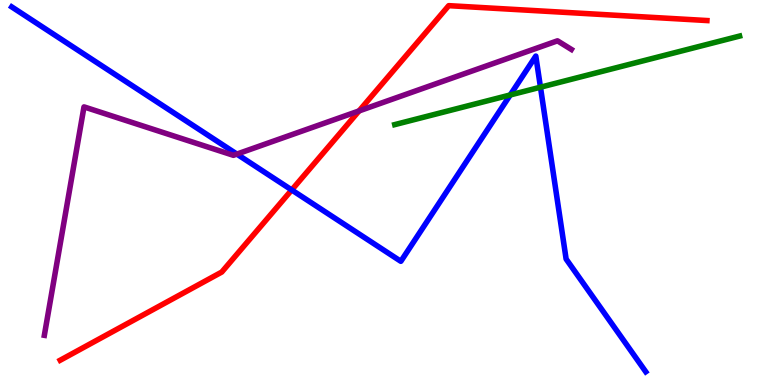[{'lines': ['blue', 'red'], 'intersections': [{'x': 3.76, 'y': 5.07}]}, {'lines': ['green', 'red'], 'intersections': []}, {'lines': ['purple', 'red'], 'intersections': [{'x': 4.63, 'y': 7.12}]}, {'lines': ['blue', 'green'], 'intersections': [{'x': 6.58, 'y': 7.53}, {'x': 6.97, 'y': 7.74}]}, {'lines': ['blue', 'purple'], 'intersections': [{'x': 3.06, 'y': 6.0}]}, {'lines': ['green', 'purple'], 'intersections': []}]